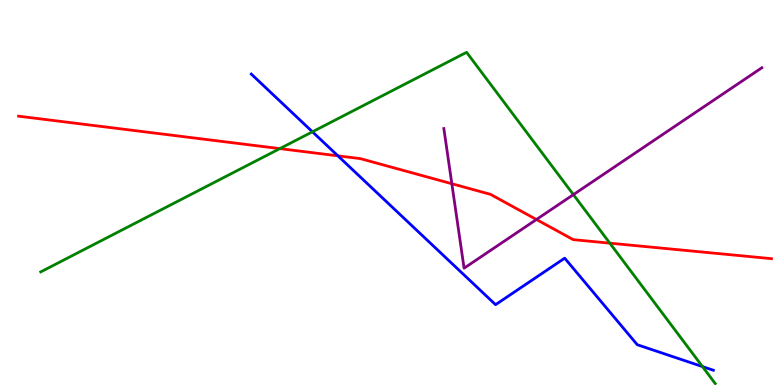[{'lines': ['blue', 'red'], 'intersections': [{'x': 4.36, 'y': 5.95}]}, {'lines': ['green', 'red'], 'intersections': [{'x': 3.61, 'y': 6.14}, {'x': 7.87, 'y': 3.68}]}, {'lines': ['purple', 'red'], 'intersections': [{'x': 5.83, 'y': 5.23}, {'x': 6.92, 'y': 4.3}]}, {'lines': ['blue', 'green'], 'intersections': [{'x': 4.03, 'y': 6.58}, {'x': 9.06, 'y': 0.478}]}, {'lines': ['blue', 'purple'], 'intersections': []}, {'lines': ['green', 'purple'], 'intersections': [{'x': 7.4, 'y': 4.94}]}]